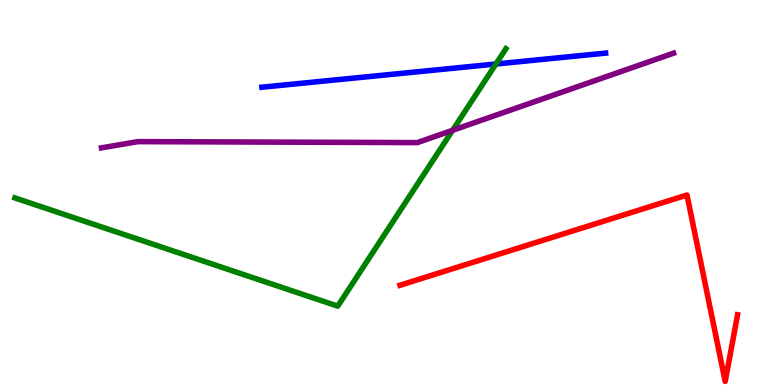[{'lines': ['blue', 'red'], 'intersections': []}, {'lines': ['green', 'red'], 'intersections': []}, {'lines': ['purple', 'red'], 'intersections': []}, {'lines': ['blue', 'green'], 'intersections': [{'x': 6.4, 'y': 8.34}]}, {'lines': ['blue', 'purple'], 'intersections': []}, {'lines': ['green', 'purple'], 'intersections': [{'x': 5.84, 'y': 6.62}]}]